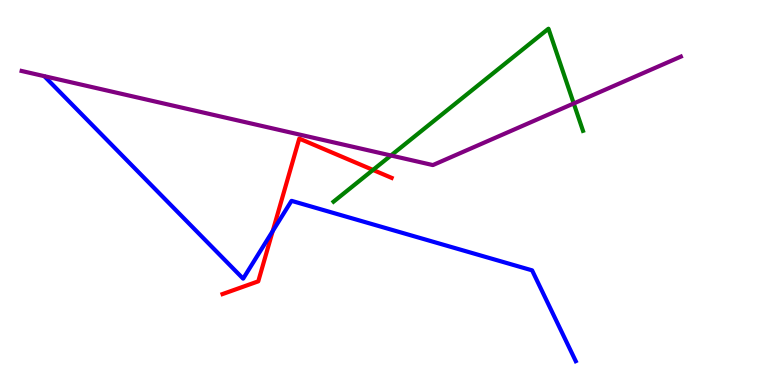[{'lines': ['blue', 'red'], 'intersections': [{'x': 3.52, 'y': 4.0}]}, {'lines': ['green', 'red'], 'intersections': [{'x': 4.81, 'y': 5.59}]}, {'lines': ['purple', 'red'], 'intersections': []}, {'lines': ['blue', 'green'], 'intersections': []}, {'lines': ['blue', 'purple'], 'intersections': []}, {'lines': ['green', 'purple'], 'intersections': [{'x': 5.04, 'y': 5.96}, {'x': 7.4, 'y': 7.31}]}]